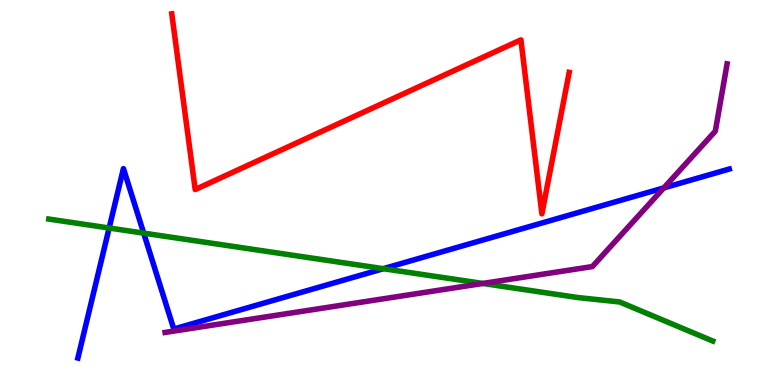[{'lines': ['blue', 'red'], 'intersections': []}, {'lines': ['green', 'red'], 'intersections': []}, {'lines': ['purple', 'red'], 'intersections': []}, {'lines': ['blue', 'green'], 'intersections': [{'x': 1.41, 'y': 4.08}, {'x': 1.85, 'y': 3.94}, {'x': 4.95, 'y': 3.02}]}, {'lines': ['blue', 'purple'], 'intersections': [{'x': 8.57, 'y': 5.12}]}, {'lines': ['green', 'purple'], 'intersections': [{'x': 6.23, 'y': 2.64}]}]